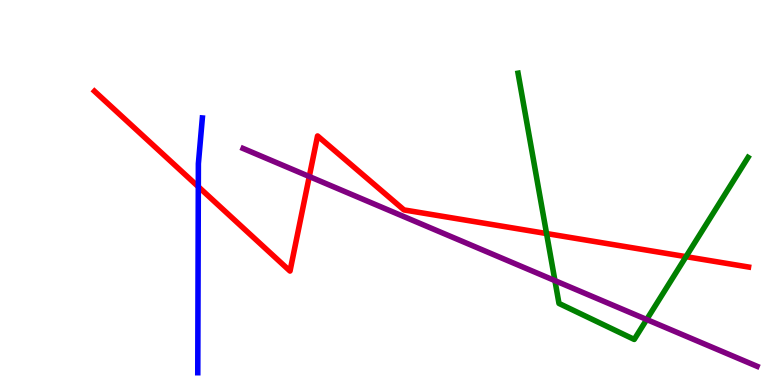[{'lines': ['blue', 'red'], 'intersections': [{'x': 2.56, 'y': 5.15}]}, {'lines': ['green', 'red'], 'intersections': [{'x': 7.05, 'y': 3.93}, {'x': 8.85, 'y': 3.33}]}, {'lines': ['purple', 'red'], 'intersections': [{'x': 3.99, 'y': 5.42}]}, {'lines': ['blue', 'green'], 'intersections': []}, {'lines': ['blue', 'purple'], 'intersections': []}, {'lines': ['green', 'purple'], 'intersections': [{'x': 7.16, 'y': 2.71}, {'x': 8.34, 'y': 1.7}]}]